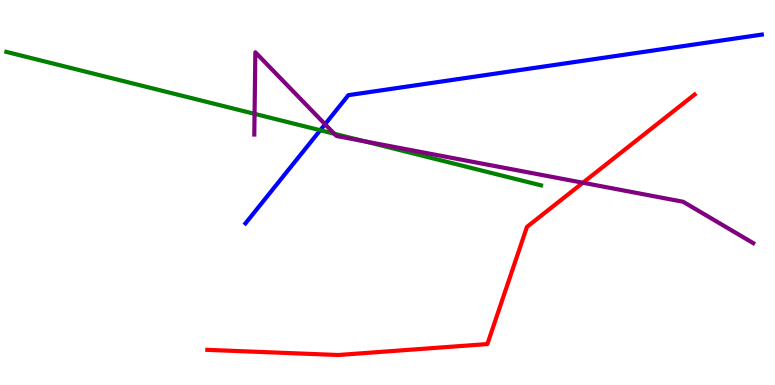[{'lines': ['blue', 'red'], 'intersections': []}, {'lines': ['green', 'red'], 'intersections': []}, {'lines': ['purple', 'red'], 'intersections': [{'x': 7.52, 'y': 5.25}]}, {'lines': ['blue', 'green'], 'intersections': [{'x': 4.13, 'y': 6.62}]}, {'lines': ['blue', 'purple'], 'intersections': [{'x': 4.19, 'y': 6.77}]}, {'lines': ['green', 'purple'], 'intersections': [{'x': 3.28, 'y': 7.04}, {'x': 4.31, 'y': 6.53}, {'x': 4.71, 'y': 6.33}]}]